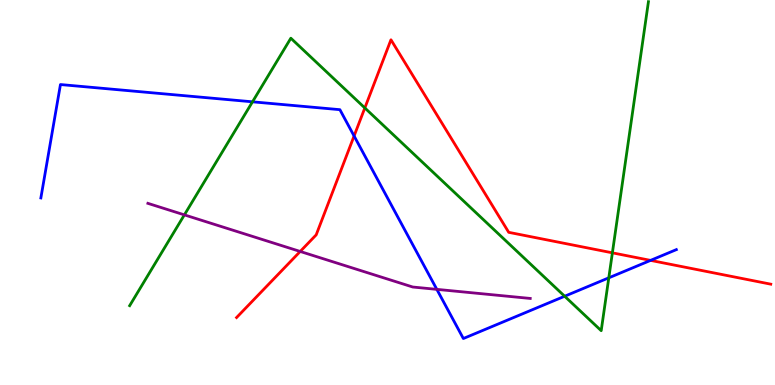[{'lines': ['blue', 'red'], 'intersections': [{'x': 4.57, 'y': 6.47}, {'x': 8.39, 'y': 3.24}]}, {'lines': ['green', 'red'], 'intersections': [{'x': 4.71, 'y': 7.2}, {'x': 7.9, 'y': 3.43}]}, {'lines': ['purple', 'red'], 'intersections': [{'x': 3.87, 'y': 3.47}]}, {'lines': ['blue', 'green'], 'intersections': [{'x': 3.26, 'y': 7.36}, {'x': 7.29, 'y': 2.31}, {'x': 7.86, 'y': 2.78}]}, {'lines': ['blue', 'purple'], 'intersections': [{'x': 5.64, 'y': 2.48}]}, {'lines': ['green', 'purple'], 'intersections': [{'x': 2.38, 'y': 4.42}]}]